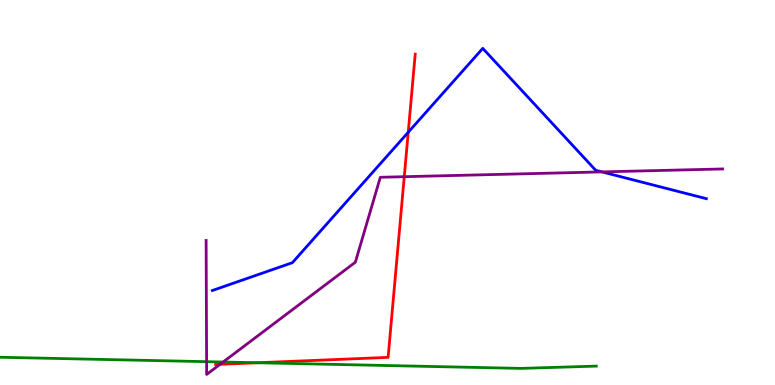[{'lines': ['blue', 'red'], 'intersections': [{'x': 5.27, 'y': 6.56}]}, {'lines': ['green', 'red'], 'intersections': [{'x': 3.32, 'y': 0.578}]}, {'lines': ['purple', 'red'], 'intersections': [{'x': 2.84, 'y': 0.538}, {'x': 5.22, 'y': 5.41}]}, {'lines': ['blue', 'green'], 'intersections': []}, {'lines': ['blue', 'purple'], 'intersections': [{'x': 7.77, 'y': 5.54}]}, {'lines': ['green', 'purple'], 'intersections': [{'x': 2.67, 'y': 0.606}, {'x': 2.88, 'y': 0.597}]}]